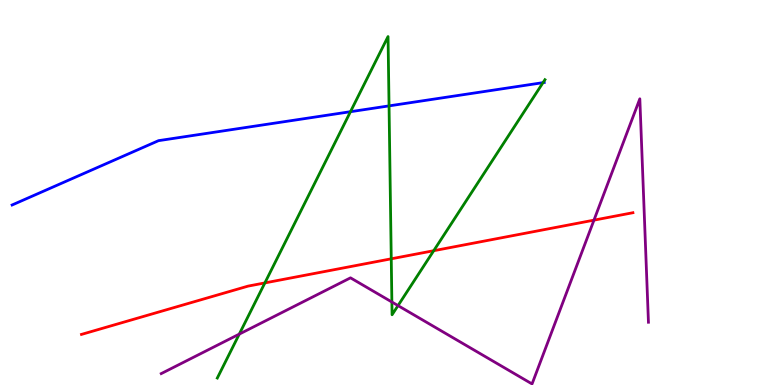[{'lines': ['blue', 'red'], 'intersections': []}, {'lines': ['green', 'red'], 'intersections': [{'x': 3.42, 'y': 2.65}, {'x': 5.05, 'y': 3.28}, {'x': 5.6, 'y': 3.49}]}, {'lines': ['purple', 'red'], 'intersections': [{'x': 7.66, 'y': 4.28}]}, {'lines': ['blue', 'green'], 'intersections': [{'x': 4.52, 'y': 7.1}, {'x': 5.02, 'y': 7.25}, {'x': 7.01, 'y': 7.85}]}, {'lines': ['blue', 'purple'], 'intersections': []}, {'lines': ['green', 'purple'], 'intersections': [{'x': 3.09, 'y': 1.32}, {'x': 5.06, 'y': 2.16}, {'x': 5.14, 'y': 2.06}]}]